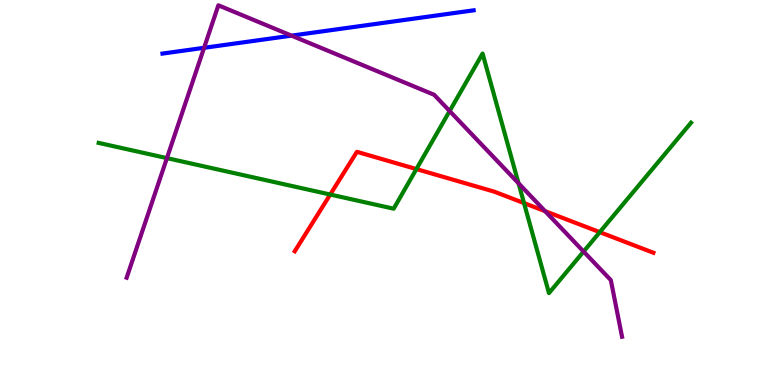[{'lines': ['blue', 'red'], 'intersections': []}, {'lines': ['green', 'red'], 'intersections': [{'x': 4.26, 'y': 4.95}, {'x': 5.37, 'y': 5.61}, {'x': 6.76, 'y': 4.73}, {'x': 7.74, 'y': 3.97}]}, {'lines': ['purple', 'red'], 'intersections': [{'x': 7.03, 'y': 4.51}]}, {'lines': ['blue', 'green'], 'intersections': []}, {'lines': ['blue', 'purple'], 'intersections': [{'x': 2.63, 'y': 8.76}, {'x': 3.76, 'y': 9.07}]}, {'lines': ['green', 'purple'], 'intersections': [{'x': 2.15, 'y': 5.89}, {'x': 5.8, 'y': 7.12}, {'x': 6.69, 'y': 5.24}, {'x': 7.53, 'y': 3.47}]}]